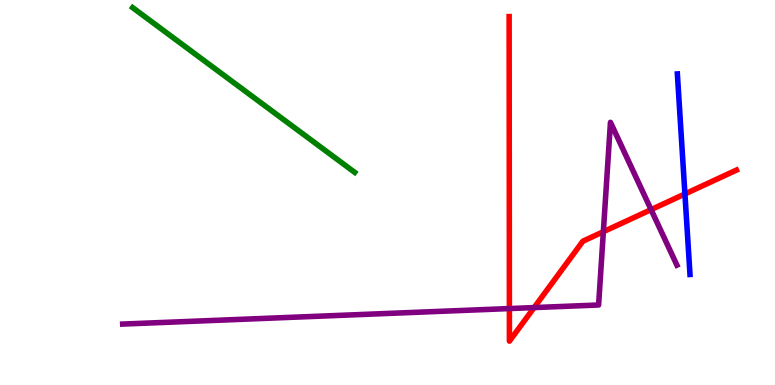[{'lines': ['blue', 'red'], 'intersections': [{'x': 8.84, 'y': 4.96}]}, {'lines': ['green', 'red'], 'intersections': []}, {'lines': ['purple', 'red'], 'intersections': [{'x': 6.57, 'y': 1.99}, {'x': 6.89, 'y': 2.01}, {'x': 7.79, 'y': 3.98}, {'x': 8.4, 'y': 4.56}]}, {'lines': ['blue', 'green'], 'intersections': []}, {'lines': ['blue', 'purple'], 'intersections': []}, {'lines': ['green', 'purple'], 'intersections': []}]